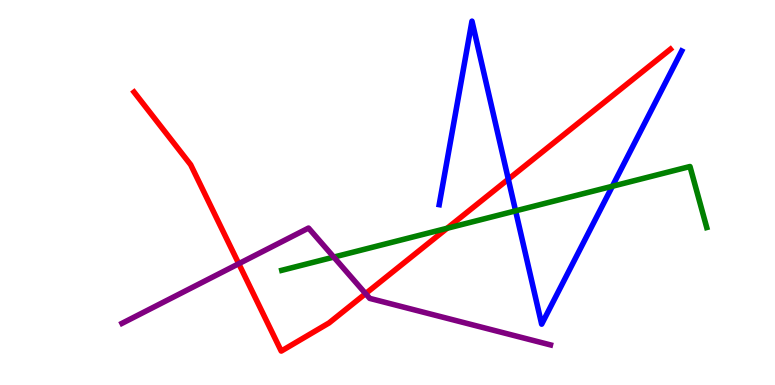[{'lines': ['blue', 'red'], 'intersections': [{'x': 6.56, 'y': 5.35}]}, {'lines': ['green', 'red'], 'intersections': [{'x': 5.77, 'y': 4.07}]}, {'lines': ['purple', 'red'], 'intersections': [{'x': 3.08, 'y': 3.15}, {'x': 4.72, 'y': 2.37}]}, {'lines': ['blue', 'green'], 'intersections': [{'x': 6.65, 'y': 4.52}, {'x': 7.9, 'y': 5.16}]}, {'lines': ['blue', 'purple'], 'intersections': []}, {'lines': ['green', 'purple'], 'intersections': [{'x': 4.31, 'y': 3.32}]}]